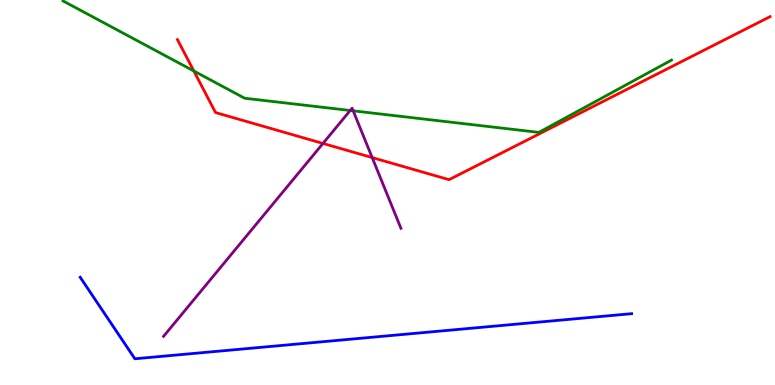[{'lines': ['blue', 'red'], 'intersections': []}, {'lines': ['green', 'red'], 'intersections': [{'x': 2.5, 'y': 8.16}]}, {'lines': ['purple', 'red'], 'intersections': [{'x': 4.17, 'y': 6.27}, {'x': 4.8, 'y': 5.91}]}, {'lines': ['blue', 'green'], 'intersections': []}, {'lines': ['blue', 'purple'], 'intersections': []}, {'lines': ['green', 'purple'], 'intersections': [{'x': 4.52, 'y': 7.13}, {'x': 4.56, 'y': 7.12}]}]